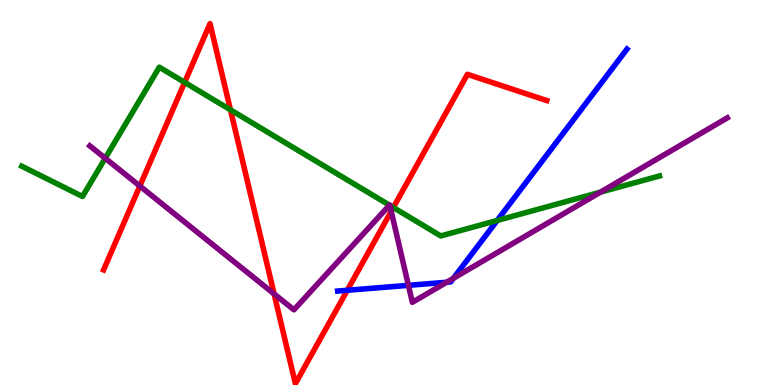[{'lines': ['blue', 'red'], 'intersections': [{'x': 4.48, 'y': 2.46}]}, {'lines': ['green', 'red'], 'intersections': [{'x': 2.38, 'y': 7.86}, {'x': 2.97, 'y': 7.15}, {'x': 5.08, 'y': 4.61}]}, {'lines': ['purple', 'red'], 'intersections': [{'x': 1.8, 'y': 5.17}, {'x': 3.54, 'y': 2.37}, {'x': 5.05, 'y': 4.51}]}, {'lines': ['blue', 'green'], 'intersections': [{'x': 6.42, 'y': 4.27}]}, {'lines': ['blue', 'purple'], 'intersections': [{'x': 5.27, 'y': 2.59}, {'x': 5.76, 'y': 2.67}, {'x': 5.85, 'y': 2.77}]}, {'lines': ['green', 'purple'], 'intersections': [{'x': 1.36, 'y': 5.89}, {'x': 5.03, 'y': 4.67}, {'x': 5.03, 'y': 4.66}, {'x': 7.75, 'y': 5.01}]}]